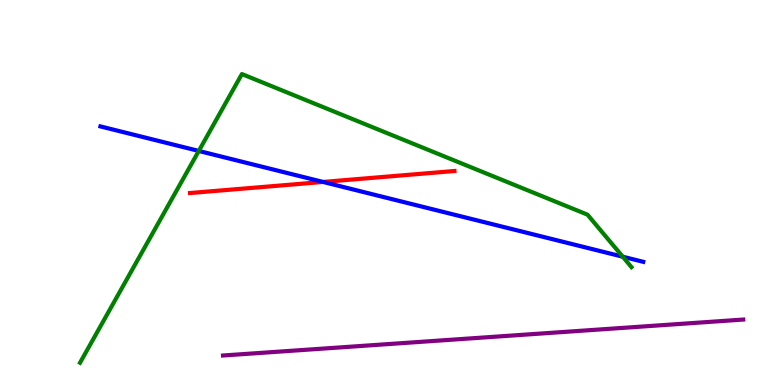[{'lines': ['blue', 'red'], 'intersections': [{'x': 4.17, 'y': 5.27}]}, {'lines': ['green', 'red'], 'intersections': []}, {'lines': ['purple', 'red'], 'intersections': []}, {'lines': ['blue', 'green'], 'intersections': [{'x': 2.56, 'y': 6.08}, {'x': 8.04, 'y': 3.33}]}, {'lines': ['blue', 'purple'], 'intersections': []}, {'lines': ['green', 'purple'], 'intersections': []}]